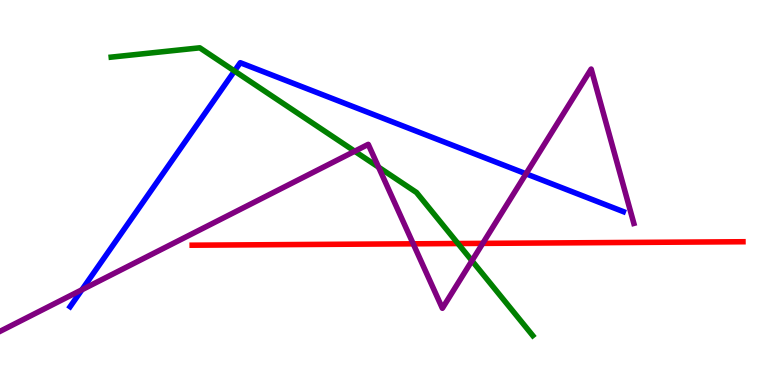[{'lines': ['blue', 'red'], 'intersections': []}, {'lines': ['green', 'red'], 'intersections': [{'x': 5.91, 'y': 3.67}]}, {'lines': ['purple', 'red'], 'intersections': [{'x': 5.33, 'y': 3.67}, {'x': 6.23, 'y': 3.68}]}, {'lines': ['blue', 'green'], 'intersections': [{'x': 3.03, 'y': 8.16}]}, {'lines': ['blue', 'purple'], 'intersections': [{'x': 1.06, 'y': 2.47}, {'x': 6.79, 'y': 5.49}]}, {'lines': ['green', 'purple'], 'intersections': [{'x': 4.58, 'y': 6.07}, {'x': 4.88, 'y': 5.66}, {'x': 6.09, 'y': 3.23}]}]